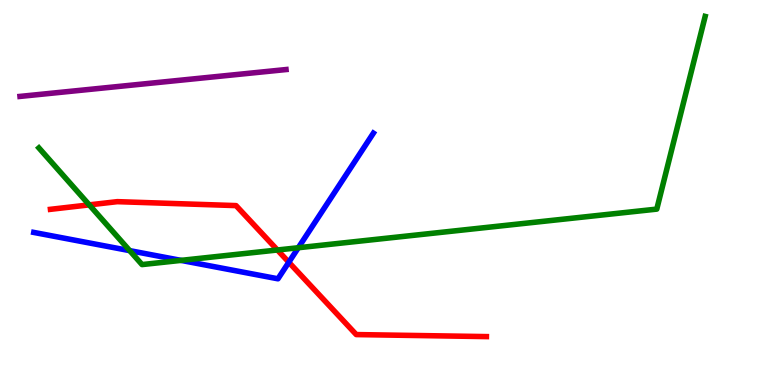[{'lines': ['blue', 'red'], 'intersections': [{'x': 3.73, 'y': 3.19}]}, {'lines': ['green', 'red'], 'intersections': [{'x': 1.15, 'y': 4.68}, {'x': 3.58, 'y': 3.51}]}, {'lines': ['purple', 'red'], 'intersections': []}, {'lines': ['blue', 'green'], 'intersections': [{'x': 1.67, 'y': 3.49}, {'x': 2.34, 'y': 3.24}, {'x': 3.85, 'y': 3.57}]}, {'lines': ['blue', 'purple'], 'intersections': []}, {'lines': ['green', 'purple'], 'intersections': []}]